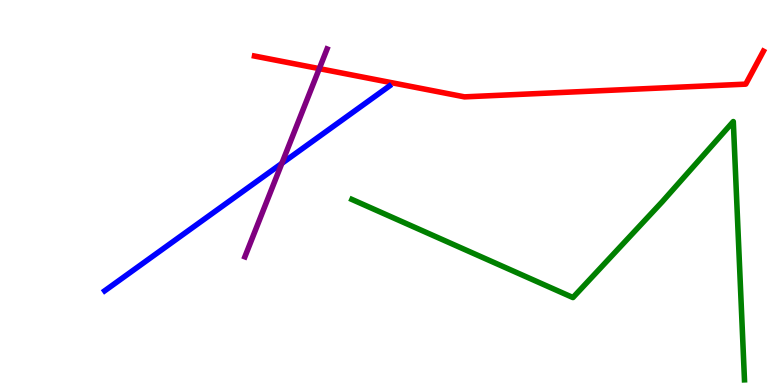[{'lines': ['blue', 'red'], 'intersections': []}, {'lines': ['green', 'red'], 'intersections': []}, {'lines': ['purple', 'red'], 'intersections': [{'x': 4.12, 'y': 8.22}]}, {'lines': ['blue', 'green'], 'intersections': []}, {'lines': ['blue', 'purple'], 'intersections': [{'x': 3.64, 'y': 5.76}]}, {'lines': ['green', 'purple'], 'intersections': []}]